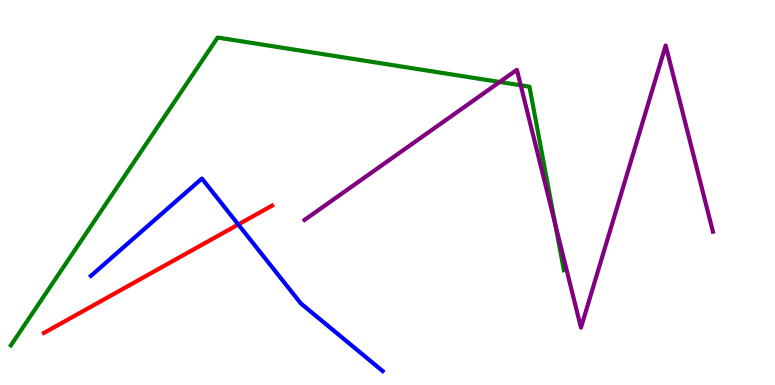[{'lines': ['blue', 'red'], 'intersections': [{'x': 3.07, 'y': 4.17}]}, {'lines': ['green', 'red'], 'intersections': []}, {'lines': ['purple', 'red'], 'intersections': []}, {'lines': ['blue', 'green'], 'intersections': []}, {'lines': ['blue', 'purple'], 'intersections': []}, {'lines': ['green', 'purple'], 'intersections': [{'x': 6.45, 'y': 7.87}, {'x': 6.72, 'y': 7.78}, {'x': 7.16, 'y': 4.19}]}]